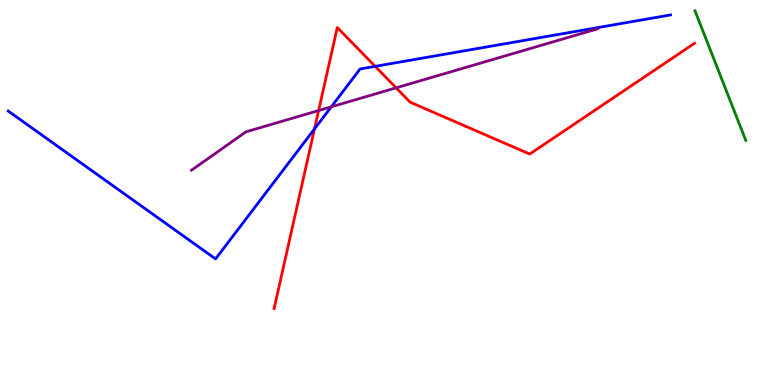[{'lines': ['blue', 'red'], 'intersections': [{'x': 4.06, 'y': 6.65}, {'x': 4.84, 'y': 8.28}]}, {'lines': ['green', 'red'], 'intersections': []}, {'lines': ['purple', 'red'], 'intersections': [{'x': 4.11, 'y': 7.13}, {'x': 5.11, 'y': 7.72}]}, {'lines': ['blue', 'green'], 'intersections': []}, {'lines': ['blue', 'purple'], 'intersections': [{'x': 4.27, 'y': 7.23}]}, {'lines': ['green', 'purple'], 'intersections': []}]